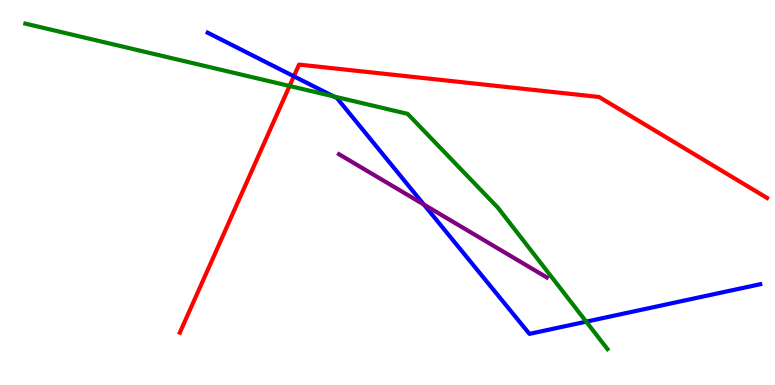[{'lines': ['blue', 'red'], 'intersections': [{'x': 3.79, 'y': 8.02}]}, {'lines': ['green', 'red'], 'intersections': [{'x': 3.74, 'y': 7.77}]}, {'lines': ['purple', 'red'], 'intersections': []}, {'lines': ['blue', 'green'], 'intersections': [{'x': 4.3, 'y': 7.5}, {'x': 7.56, 'y': 1.65}]}, {'lines': ['blue', 'purple'], 'intersections': [{'x': 5.47, 'y': 4.69}]}, {'lines': ['green', 'purple'], 'intersections': []}]